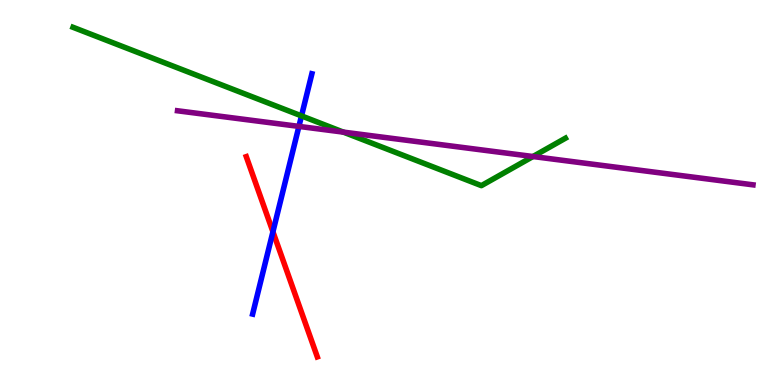[{'lines': ['blue', 'red'], 'intersections': [{'x': 3.52, 'y': 3.98}]}, {'lines': ['green', 'red'], 'intersections': []}, {'lines': ['purple', 'red'], 'intersections': []}, {'lines': ['blue', 'green'], 'intersections': [{'x': 3.89, 'y': 6.99}]}, {'lines': ['blue', 'purple'], 'intersections': [{'x': 3.86, 'y': 6.72}]}, {'lines': ['green', 'purple'], 'intersections': [{'x': 4.43, 'y': 6.57}, {'x': 6.88, 'y': 5.93}]}]